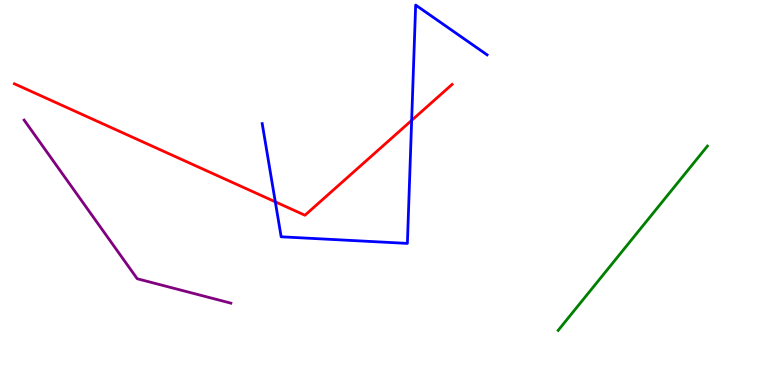[{'lines': ['blue', 'red'], 'intersections': [{'x': 3.55, 'y': 4.76}, {'x': 5.31, 'y': 6.87}]}, {'lines': ['green', 'red'], 'intersections': []}, {'lines': ['purple', 'red'], 'intersections': []}, {'lines': ['blue', 'green'], 'intersections': []}, {'lines': ['blue', 'purple'], 'intersections': []}, {'lines': ['green', 'purple'], 'intersections': []}]